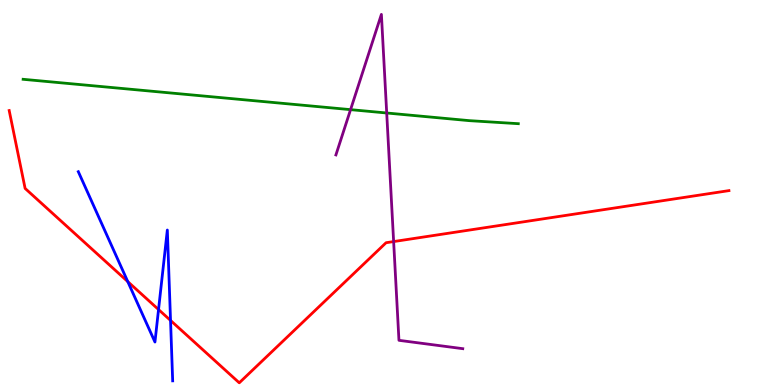[{'lines': ['blue', 'red'], 'intersections': [{'x': 1.65, 'y': 2.69}, {'x': 2.05, 'y': 1.96}, {'x': 2.2, 'y': 1.68}]}, {'lines': ['green', 'red'], 'intersections': []}, {'lines': ['purple', 'red'], 'intersections': [{'x': 5.08, 'y': 3.73}]}, {'lines': ['blue', 'green'], 'intersections': []}, {'lines': ['blue', 'purple'], 'intersections': []}, {'lines': ['green', 'purple'], 'intersections': [{'x': 4.52, 'y': 7.15}, {'x': 4.99, 'y': 7.07}]}]